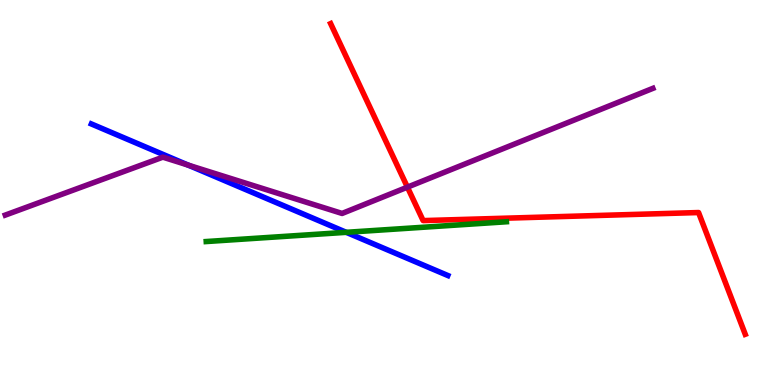[{'lines': ['blue', 'red'], 'intersections': []}, {'lines': ['green', 'red'], 'intersections': []}, {'lines': ['purple', 'red'], 'intersections': [{'x': 5.26, 'y': 5.14}]}, {'lines': ['blue', 'green'], 'intersections': [{'x': 4.47, 'y': 3.97}]}, {'lines': ['blue', 'purple'], 'intersections': [{'x': 2.43, 'y': 5.71}]}, {'lines': ['green', 'purple'], 'intersections': []}]